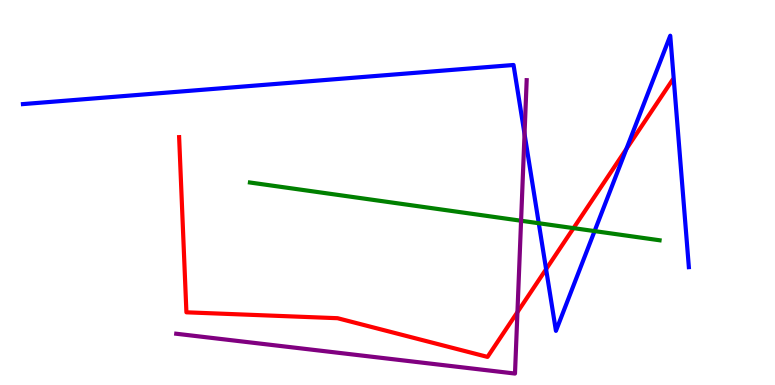[{'lines': ['blue', 'red'], 'intersections': [{'x': 7.05, 'y': 3.01}, {'x': 8.08, 'y': 6.13}]}, {'lines': ['green', 'red'], 'intersections': [{'x': 7.4, 'y': 4.07}]}, {'lines': ['purple', 'red'], 'intersections': [{'x': 6.68, 'y': 1.89}]}, {'lines': ['blue', 'green'], 'intersections': [{'x': 6.95, 'y': 4.2}, {'x': 7.67, 'y': 4.0}]}, {'lines': ['blue', 'purple'], 'intersections': [{'x': 6.77, 'y': 6.52}]}, {'lines': ['green', 'purple'], 'intersections': [{'x': 6.72, 'y': 4.27}]}]